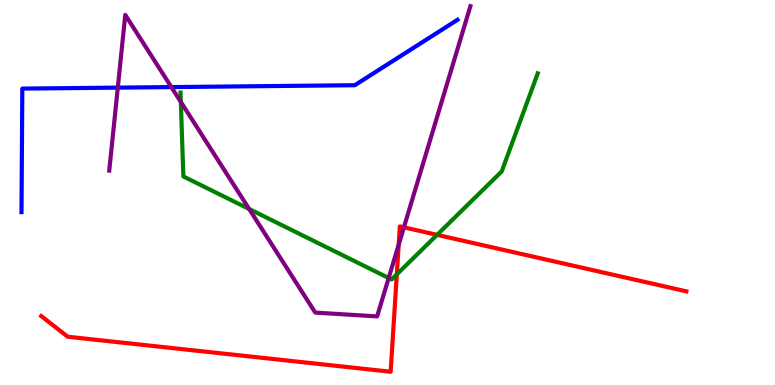[{'lines': ['blue', 'red'], 'intersections': []}, {'lines': ['green', 'red'], 'intersections': [{'x': 5.12, 'y': 2.87}, {'x': 5.64, 'y': 3.9}]}, {'lines': ['purple', 'red'], 'intersections': [{'x': 5.14, 'y': 3.65}, {'x': 5.21, 'y': 4.09}]}, {'lines': ['blue', 'green'], 'intersections': []}, {'lines': ['blue', 'purple'], 'intersections': [{'x': 1.52, 'y': 7.72}, {'x': 2.21, 'y': 7.74}]}, {'lines': ['green', 'purple'], 'intersections': [{'x': 2.33, 'y': 7.35}, {'x': 3.21, 'y': 4.57}, {'x': 5.02, 'y': 2.78}]}]